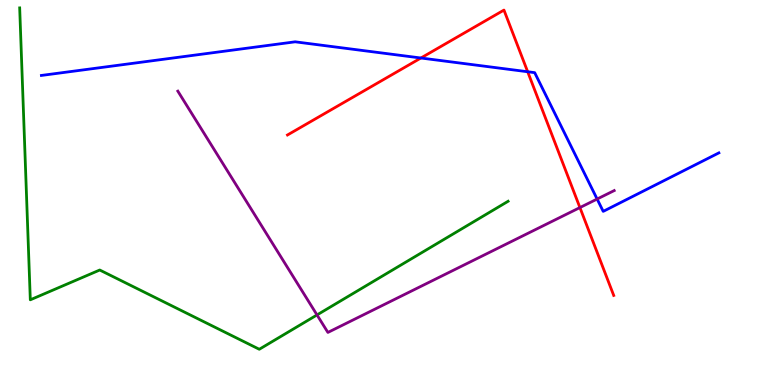[{'lines': ['blue', 'red'], 'intersections': [{'x': 5.43, 'y': 8.49}, {'x': 6.81, 'y': 8.14}]}, {'lines': ['green', 'red'], 'intersections': []}, {'lines': ['purple', 'red'], 'intersections': [{'x': 7.48, 'y': 4.61}]}, {'lines': ['blue', 'green'], 'intersections': []}, {'lines': ['blue', 'purple'], 'intersections': [{'x': 7.7, 'y': 4.83}]}, {'lines': ['green', 'purple'], 'intersections': [{'x': 4.09, 'y': 1.82}]}]